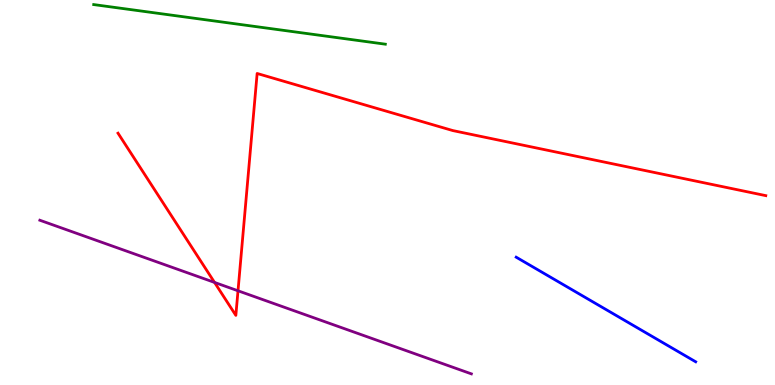[{'lines': ['blue', 'red'], 'intersections': []}, {'lines': ['green', 'red'], 'intersections': []}, {'lines': ['purple', 'red'], 'intersections': [{'x': 2.77, 'y': 2.66}, {'x': 3.07, 'y': 2.45}]}, {'lines': ['blue', 'green'], 'intersections': []}, {'lines': ['blue', 'purple'], 'intersections': []}, {'lines': ['green', 'purple'], 'intersections': []}]